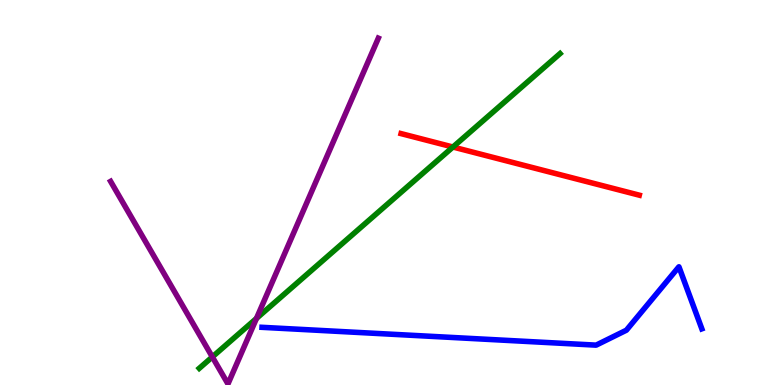[{'lines': ['blue', 'red'], 'intersections': []}, {'lines': ['green', 'red'], 'intersections': [{'x': 5.84, 'y': 6.18}]}, {'lines': ['purple', 'red'], 'intersections': []}, {'lines': ['blue', 'green'], 'intersections': []}, {'lines': ['blue', 'purple'], 'intersections': []}, {'lines': ['green', 'purple'], 'intersections': [{'x': 2.74, 'y': 0.729}, {'x': 3.31, 'y': 1.73}]}]